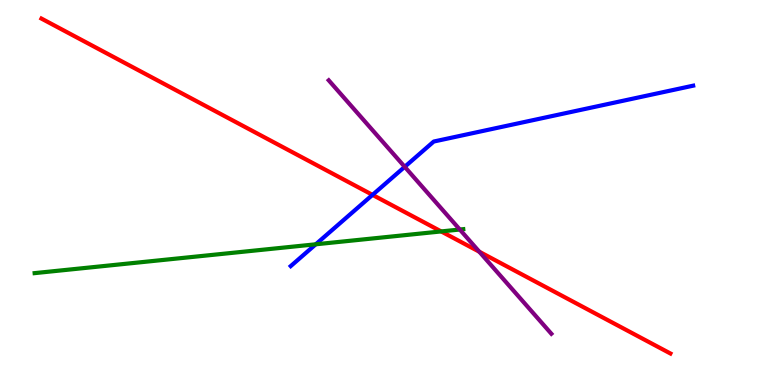[{'lines': ['blue', 'red'], 'intersections': [{'x': 4.81, 'y': 4.94}]}, {'lines': ['green', 'red'], 'intersections': [{'x': 5.69, 'y': 3.99}]}, {'lines': ['purple', 'red'], 'intersections': [{'x': 6.18, 'y': 3.46}]}, {'lines': ['blue', 'green'], 'intersections': [{'x': 4.07, 'y': 3.65}]}, {'lines': ['blue', 'purple'], 'intersections': [{'x': 5.22, 'y': 5.67}]}, {'lines': ['green', 'purple'], 'intersections': [{'x': 5.93, 'y': 4.04}]}]